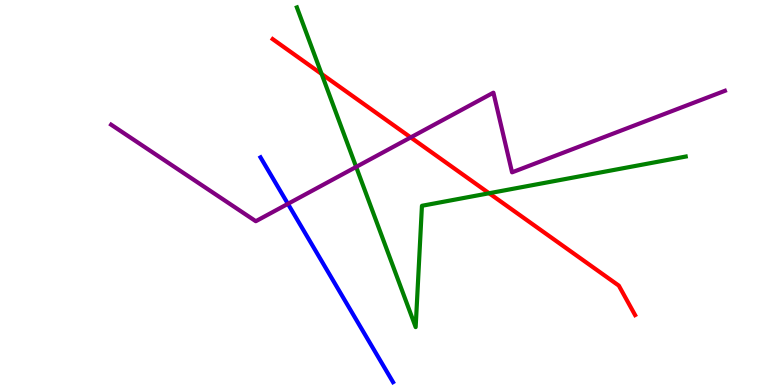[{'lines': ['blue', 'red'], 'intersections': []}, {'lines': ['green', 'red'], 'intersections': [{'x': 4.15, 'y': 8.08}, {'x': 6.31, 'y': 4.98}]}, {'lines': ['purple', 'red'], 'intersections': [{'x': 5.3, 'y': 6.43}]}, {'lines': ['blue', 'green'], 'intersections': []}, {'lines': ['blue', 'purple'], 'intersections': [{'x': 3.72, 'y': 4.71}]}, {'lines': ['green', 'purple'], 'intersections': [{'x': 4.6, 'y': 5.66}]}]